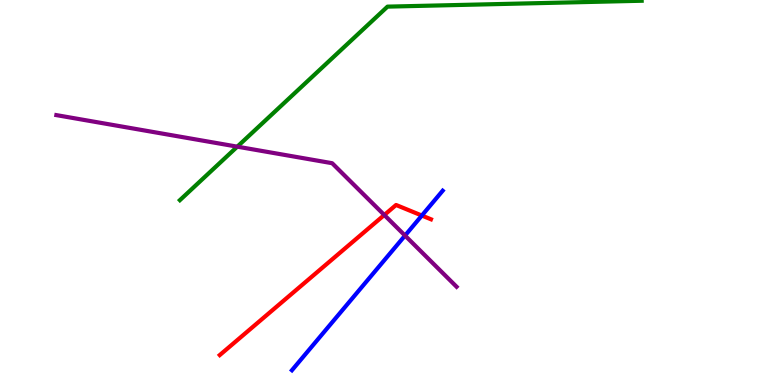[{'lines': ['blue', 'red'], 'intersections': [{'x': 5.44, 'y': 4.4}]}, {'lines': ['green', 'red'], 'intersections': []}, {'lines': ['purple', 'red'], 'intersections': [{'x': 4.96, 'y': 4.42}]}, {'lines': ['blue', 'green'], 'intersections': []}, {'lines': ['blue', 'purple'], 'intersections': [{'x': 5.23, 'y': 3.88}]}, {'lines': ['green', 'purple'], 'intersections': [{'x': 3.06, 'y': 6.19}]}]